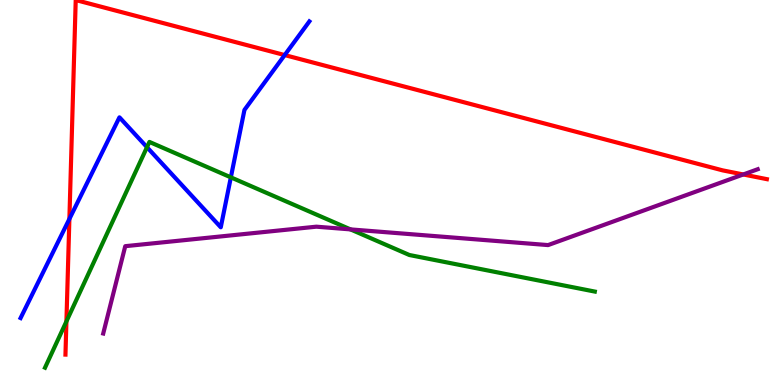[{'lines': ['blue', 'red'], 'intersections': [{'x': 0.895, 'y': 4.31}, {'x': 3.67, 'y': 8.57}]}, {'lines': ['green', 'red'], 'intersections': [{'x': 0.857, 'y': 1.65}]}, {'lines': ['purple', 'red'], 'intersections': [{'x': 9.59, 'y': 5.47}]}, {'lines': ['blue', 'green'], 'intersections': [{'x': 1.9, 'y': 6.18}, {'x': 2.98, 'y': 5.39}]}, {'lines': ['blue', 'purple'], 'intersections': []}, {'lines': ['green', 'purple'], 'intersections': [{'x': 4.52, 'y': 4.04}]}]